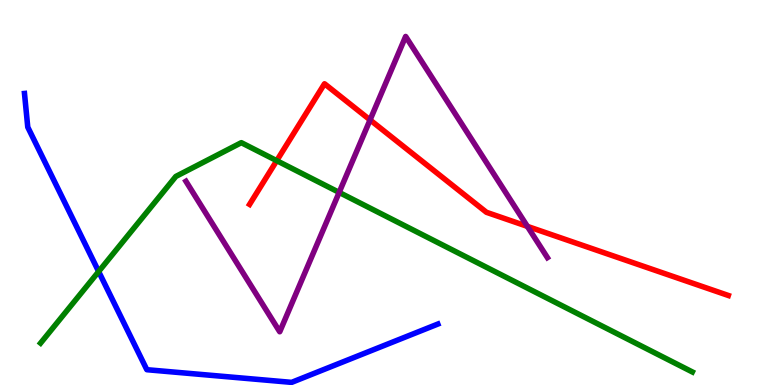[{'lines': ['blue', 'red'], 'intersections': []}, {'lines': ['green', 'red'], 'intersections': [{'x': 3.57, 'y': 5.83}]}, {'lines': ['purple', 'red'], 'intersections': [{'x': 4.78, 'y': 6.89}, {'x': 6.8, 'y': 4.12}]}, {'lines': ['blue', 'green'], 'intersections': [{'x': 1.27, 'y': 2.95}]}, {'lines': ['blue', 'purple'], 'intersections': []}, {'lines': ['green', 'purple'], 'intersections': [{'x': 4.38, 'y': 5.0}]}]